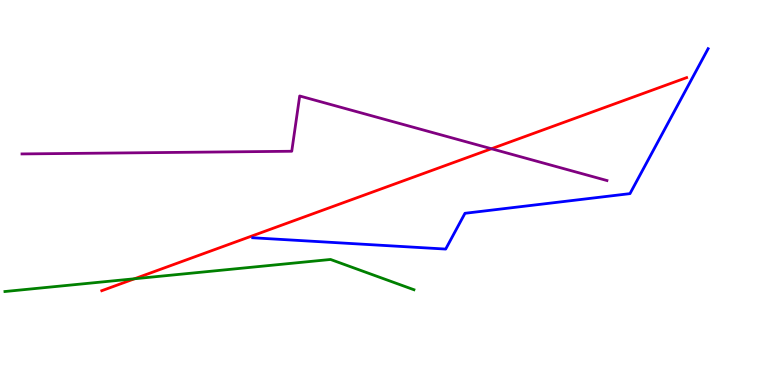[{'lines': ['blue', 'red'], 'intersections': []}, {'lines': ['green', 'red'], 'intersections': [{'x': 1.74, 'y': 2.76}]}, {'lines': ['purple', 'red'], 'intersections': [{'x': 6.34, 'y': 6.14}]}, {'lines': ['blue', 'green'], 'intersections': []}, {'lines': ['blue', 'purple'], 'intersections': []}, {'lines': ['green', 'purple'], 'intersections': []}]